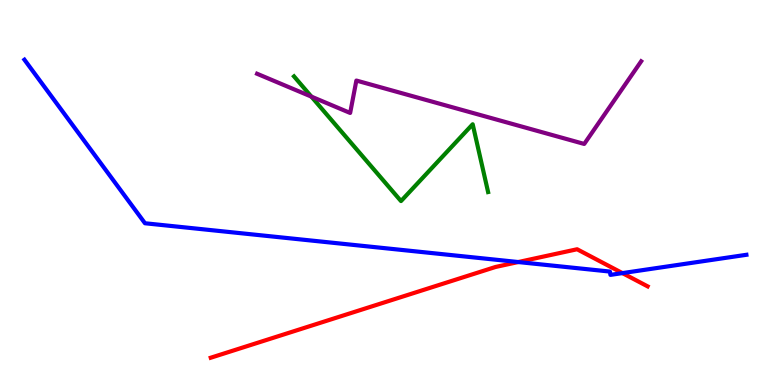[{'lines': ['blue', 'red'], 'intersections': [{'x': 6.69, 'y': 3.19}, {'x': 8.03, 'y': 2.91}]}, {'lines': ['green', 'red'], 'intersections': []}, {'lines': ['purple', 'red'], 'intersections': []}, {'lines': ['blue', 'green'], 'intersections': []}, {'lines': ['blue', 'purple'], 'intersections': []}, {'lines': ['green', 'purple'], 'intersections': [{'x': 4.02, 'y': 7.49}]}]